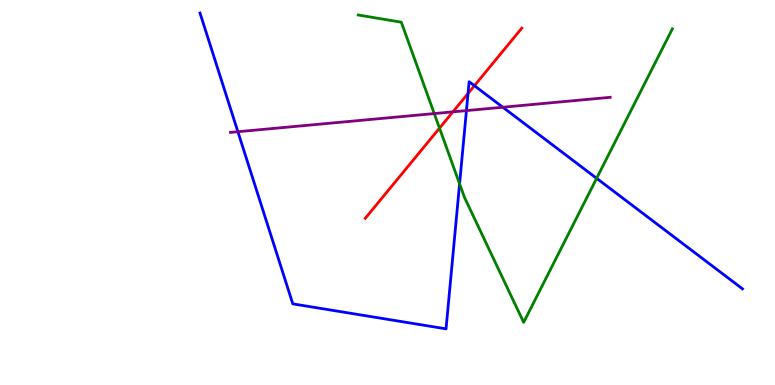[{'lines': ['blue', 'red'], 'intersections': [{'x': 6.04, 'y': 7.57}, {'x': 6.12, 'y': 7.77}]}, {'lines': ['green', 'red'], 'intersections': [{'x': 5.67, 'y': 6.67}]}, {'lines': ['purple', 'red'], 'intersections': [{'x': 5.84, 'y': 7.09}]}, {'lines': ['blue', 'green'], 'intersections': [{'x': 5.93, 'y': 5.23}, {'x': 7.7, 'y': 5.37}]}, {'lines': ['blue', 'purple'], 'intersections': [{'x': 3.07, 'y': 6.58}, {'x': 6.02, 'y': 7.13}, {'x': 6.49, 'y': 7.21}]}, {'lines': ['green', 'purple'], 'intersections': [{'x': 5.6, 'y': 7.05}]}]